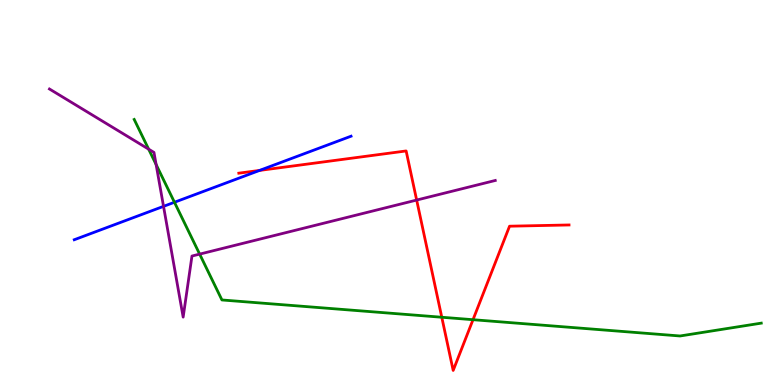[{'lines': ['blue', 'red'], 'intersections': [{'x': 3.35, 'y': 5.57}]}, {'lines': ['green', 'red'], 'intersections': [{'x': 5.7, 'y': 1.76}, {'x': 6.1, 'y': 1.7}]}, {'lines': ['purple', 'red'], 'intersections': [{'x': 5.38, 'y': 4.8}]}, {'lines': ['blue', 'green'], 'intersections': [{'x': 2.25, 'y': 4.75}]}, {'lines': ['blue', 'purple'], 'intersections': [{'x': 2.11, 'y': 4.64}]}, {'lines': ['green', 'purple'], 'intersections': [{'x': 1.92, 'y': 6.13}, {'x': 2.01, 'y': 5.73}, {'x': 2.58, 'y': 3.4}]}]